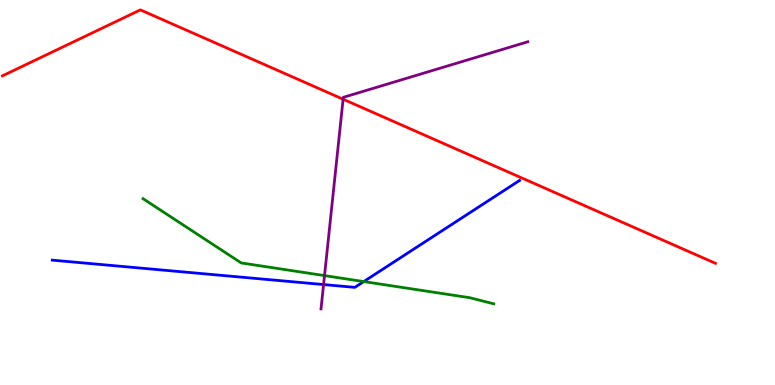[{'lines': ['blue', 'red'], 'intersections': []}, {'lines': ['green', 'red'], 'intersections': []}, {'lines': ['purple', 'red'], 'intersections': [{'x': 4.43, 'y': 7.42}]}, {'lines': ['blue', 'green'], 'intersections': [{'x': 4.69, 'y': 2.69}]}, {'lines': ['blue', 'purple'], 'intersections': [{'x': 4.18, 'y': 2.61}]}, {'lines': ['green', 'purple'], 'intersections': [{'x': 4.19, 'y': 2.84}]}]